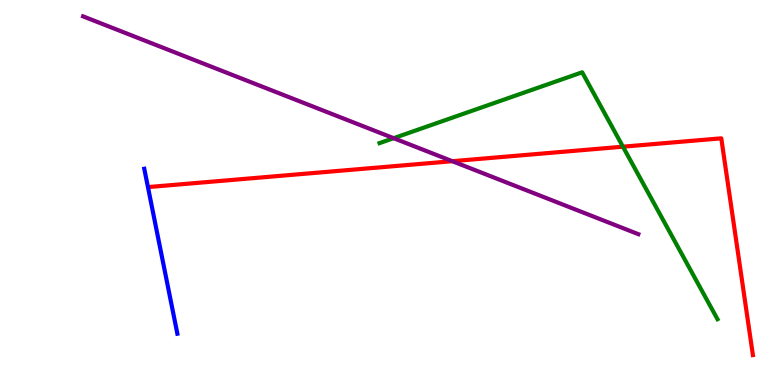[{'lines': ['blue', 'red'], 'intersections': []}, {'lines': ['green', 'red'], 'intersections': [{'x': 8.04, 'y': 6.19}]}, {'lines': ['purple', 'red'], 'intersections': [{'x': 5.84, 'y': 5.81}]}, {'lines': ['blue', 'green'], 'intersections': []}, {'lines': ['blue', 'purple'], 'intersections': []}, {'lines': ['green', 'purple'], 'intersections': [{'x': 5.08, 'y': 6.41}]}]